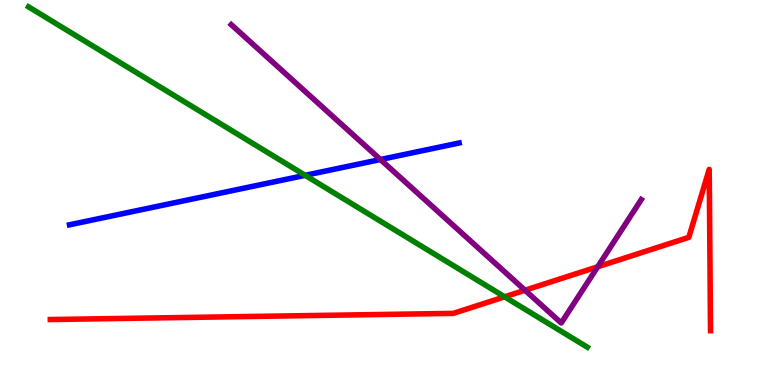[{'lines': ['blue', 'red'], 'intersections': []}, {'lines': ['green', 'red'], 'intersections': [{'x': 6.51, 'y': 2.29}]}, {'lines': ['purple', 'red'], 'intersections': [{'x': 6.77, 'y': 2.46}, {'x': 7.71, 'y': 3.07}]}, {'lines': ['blue', 'green'], 'intersections': [{'x': 3.94, 'y': 5.45}]}, {'lines': ['blue', 'purple'], 'intersections': [{'x': 4.91, 'y': 5.86}]}, {'lines': ['green', 'purple'], 'intersections': []}]